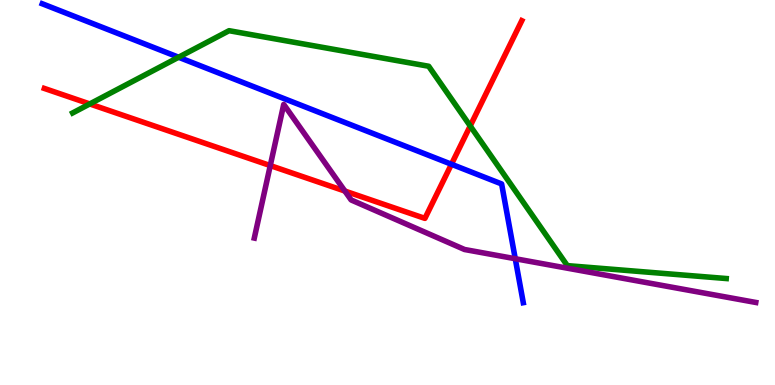[{'lines': ['blue', 'red'], 'intersections': [{'x': 5.83, 'y': 5.73}]}, {'lines': ['green', 'red'], 'intersections': [{'x': 1.16, 'y': 7.3}, {'x': 6.07, 'y': 6.73}]}, {'lines': ['purple', 'red'], 'intersections': [{'x': 3.49, 'y': 5.7}, {'x': 4.45, 'y': 5.04}]}, {'lines': ['blue', 'green'], 'intersections': [{'x': 2.3, 'y': 8.51}]}, {'lines': ['blue', 'purple'], 'intersections': [{'x': 6.65, 'y': 3.28}]}, {'lines': ['green', 'purple'], 'intersections': []}]